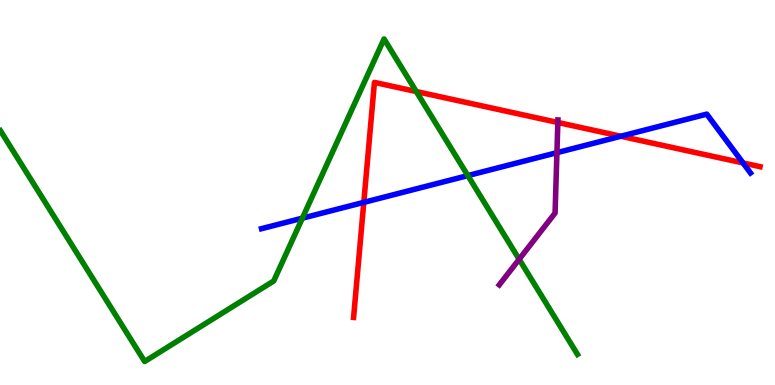[{'lines': ['blue', 'red'], 'intersections': [{'x': 4.69, 'y': 4.74}, {'x': 8.01, 'y': 6.46}, {'x': 9.59, 'y': 5.77}]}, {'lines': ['green', 'red'], 'intersections': [{'x': 5.37, 'y': 7.62}]}, {'lines': ['purple', 'red'], 'intersections': [{'x': 7.2, 'y': 6.82}]}, {'lines': ['blue', 'green'], 'intersections': [{'x': 3.9, 'y': 4.33}, {'x': 6.04, 'y': 5.44}]}, {'lines': ['blue', 'purple'], 'intersections': [{'x': 7.19, 'y': 6.03}]}, {'lines': ['green', 'purple'], 'intersections': [{'x': 6.7, 'y': 3.27}]}]